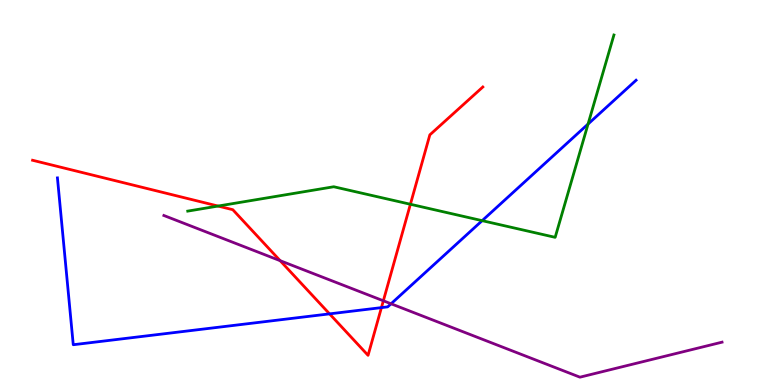[{'lines': ['blue', 'red'], 'intersections': [{'x': 4.25, 'y': 1.85}, {'x': 4.92, 'y': 2.01}]}, {'lines': ['green', 'red'], 'intersections': [{'x': 2.81, 'y': 4.65}, {'x': 5.3, 'y': 4.69}]}, {'lines': ['purple', 'red'], 'intersections': [{'x': 3.61, 'y': 3.23}, {'x': 4.95, 'y': 2.19}]}, {'lines': ['blue', 'green'], 'intersections': [{'x': 6.22, 'y': 4.27}, {'x': 7.59, 'y': 6.78}]}, {'lines': ['blue', 'purple'], 'intersections': [{'x': 5.05, 'y': 2.11}]}, {'lines': ['green', 'purple'], 'intersections': []}]